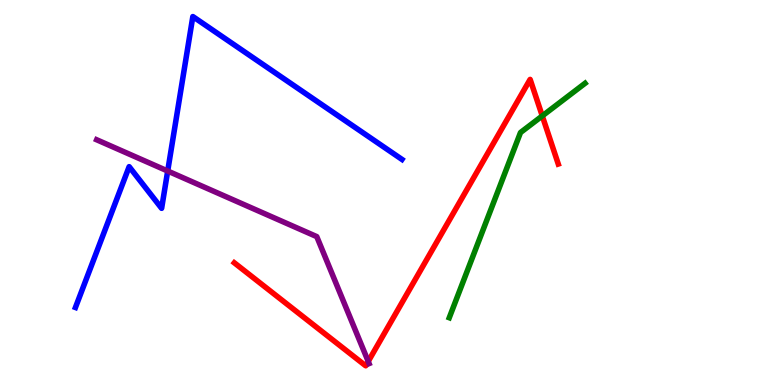[{'lines': ['blue', 'red'], 'intersections': []}, {'lines': ['green', 'red'], 'intersections': [{'x': 7.0, 'y': 6.99}]}, {'lines': ['purple', 'red'], 'intersections': [{'x': 4.75, 'y': 0.612}]}, {'lines': ['blue', 'green'], 'intersections': []}, {'lines': ['blue', 'purple'], 'intersections': [{'x': 2.16, 'y': 5.56}]}, {'lines': ['green', 'purple'], 'intersections': []}]